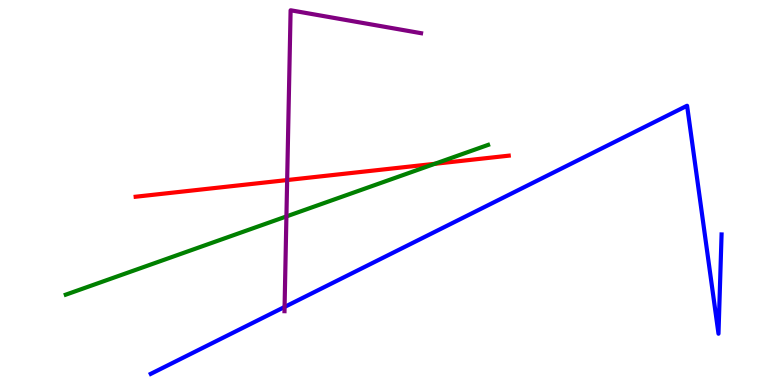[{'lines': ['blue', 'red'], 'intersections': []}, {'lines': ['green', 'red'], 'intersections': [{'x': 5.61, 'y': 5.75}]}, {'lines': ['purple', 'red'], 'intersections': [{'x': 3.71, 'y': 5.32}]}, {'lines': ['blue', 'green'], 'intersections': []}, {'lines': ['blue', 'purple'], 'intersections': [{'x': 3.67, 'y': 2.03}]}, {'lines': ['green', 'purple'], 'intersections': [{'x': 3.7, 'y': 4.38}]}]